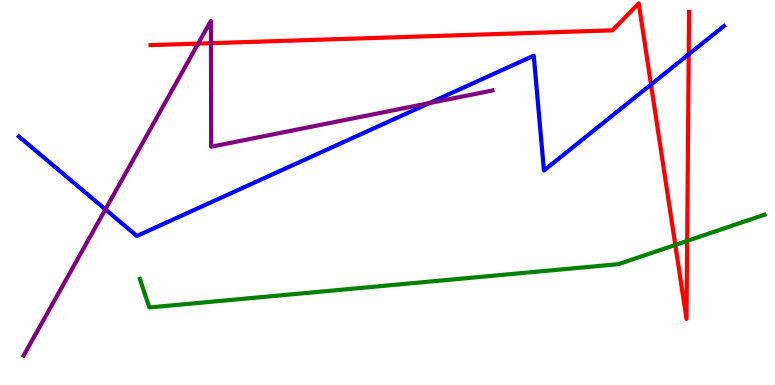[{'lines': ['blue', 'red'], 'intersections': [{'x': 8.4, 'y': 7.8}, {'x': 8.89, 'y': 8.59}]}, {'lines': ['green', 'red'], 'intersections': [{'x': 8.71, 'y': 3.64}, {'x': 8.87, 'y': 3.74}]}, {'lines': ['purple', 'red'], 'intersections': [{'x': 2.56, 'y': 8.87}, {'x': 2.72, 'y': 8.88}]}, {'lines': ['blue', 'green'], 'intersections': []}, {'lines': ['blue', 'purple'], 'intersections': [{'x': 1.36, 'y': 4.56}, {'x': 5.54, 'y': 7.32}]}, {'lines': ['green', 'purple'], 'intersections': []}]